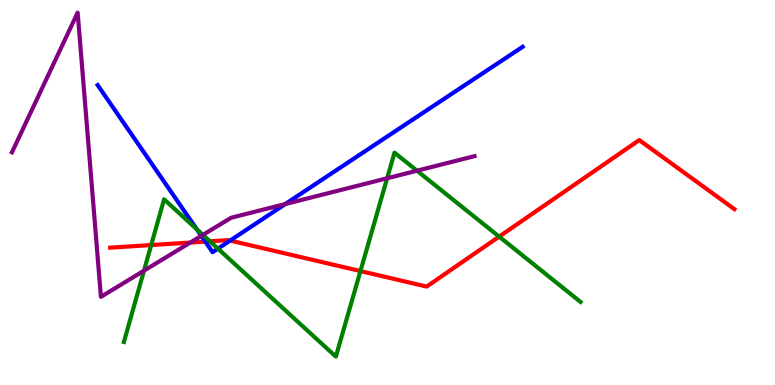[{'lines': ['blue', 'red'], 'intersections': [{'x': 2.65, 'y': 3.72}, {'x': 2.97, 'y': 3.75}]}, {'lines': ['green', 'red'], 'intersections': [{'x': 1.95, 'y': 3.64}, {'x': 2.71, 'y': 3.73}, {'x': 4.65, 'y': 2.96}, {'x': 6.44, 'y': 3.85}]}, {'lines': ['purple', 'red'], 'intersections': [{'x': 2.46, 'y': 3.7}]}, {'lines': ['blue', 'green'], 'intersections': [{'x': 2.54, 'y': 4.04}, {'x': 2.81, 'y': 3.54}]}, {'lines': ['blue', 'purple'], 'intersections': [{'x': 2.6, 'y': 3.87}, {'x': 3.68, 'y': 4.7}]}, {'lines': ['green', 'purple'], 'intersections': [{'x': 1.86, 'y': 2.97}, {'x': 2.62, 'y': 3.9}, {'x': 5.0, 'y': 5.37}, {'x': 5.38, 'y': 5.57}]}]